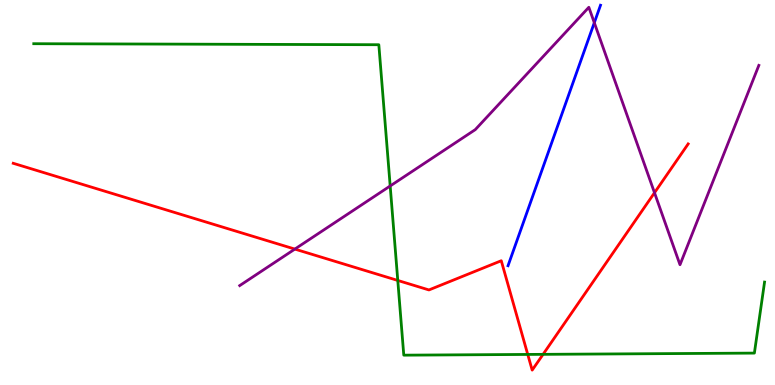[{'lines': ['blue', 'red'], 'intersections': []}, {'lines': ['green', 'red'], 'intersections': [{'x': 5.13, 'y': 2.72}, {'x': 6.81, 'y': 0.794}, {'x': 7.01, 'y': 0.796}]}, {'lines': ['purple', 'red'], 'intersections': [{'x': 3.8, 'y': 3.53}, {'x': 8.45, 'y': 4.99}]}, {'lines': ['blue', 'green'], 'intersections': []}, {'lines': ['blue', 'purple'], 'intersections': [{'x': 7.67, 'y': 9.41}]}, {'lines': ['green', 'purple'], 'intersections': [{'x': 5.03, 'y': 5.17}]}]